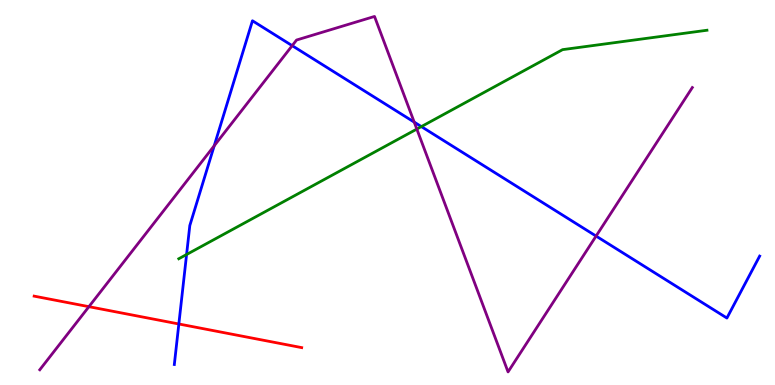[{'lines': ['blue', 'red'], 'intersections': [{'x': 2.31, 'y': 1.59}]}, {'lines': ['green', 'red'], 'intersections': []}, {'lines': ['purple', 'red'], 'intersections': [{'x': 1.15, 'y': 2.03}]}, {'lines': ['blue', 'green'], 'intersections': [{'x': 2.41, 'y': 3.39}, {'x': 5.44, 'y': 6.71}]}, {'lines': ['blue', 'purple'], 'intersections': [{'x': 2.76, 'y': 6.21}, {'x': 3.77, 'y': 8.81}, {'x': 5.34, 'y': 6.83}, {'x': 7.69, 'y': 3.87}]}, {'lines': ['green', 'purple'], 'intersections': [{'x': 5.38, 'y': 6.65}]}]